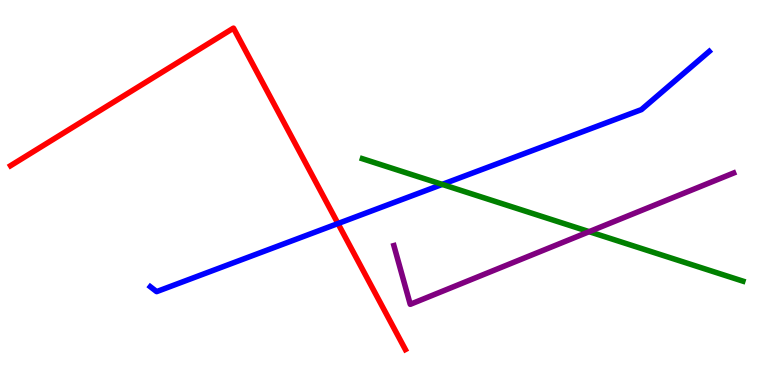[{'lines': ['blue', 'red'], 'intersections': [{'x': 4.36, 'y': 4.19}]}, {'lines': ['green', 'red'], 'intersections': []}, {'lines': ['purple', 'red'], 'intersections': []}, {'lines': ['blue', 'green'], 'intersections': [{'x': 5.71, 'y': 5.21}]}, {'lines': ['blue', 'purple'], 'intersections': []}, {'lines': ['green', 'purple'], 'intersections': [{'x': 7.6, 'y': 3.98}]}]